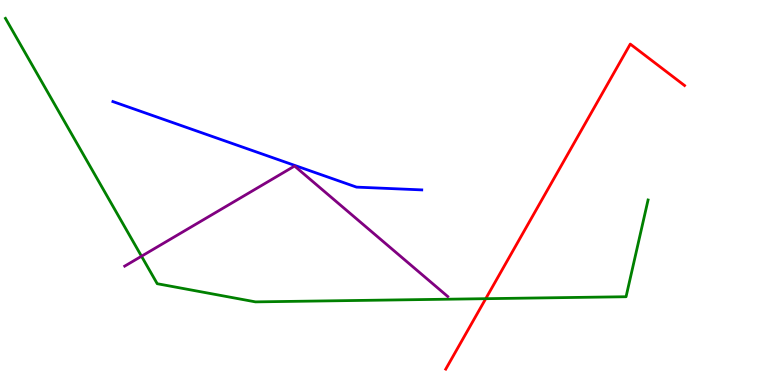[{'lines': ['blue', 'red'], 'intersections': []}, {'lines': ['green', 'red'], 'intersections': [{'x': 6.27, 'y': 2.24}]}, {'lines': ['purple', 'red'], 'intersections': []}, {'lines': ['blue', 'green'], 'intersections': []}, {'lines': ['blue', 'purple'], 'intersections': []}, {'lines': ['green', 'purple'], 'intersections': [{'x': 1.83, 'y': 3.34}]}]